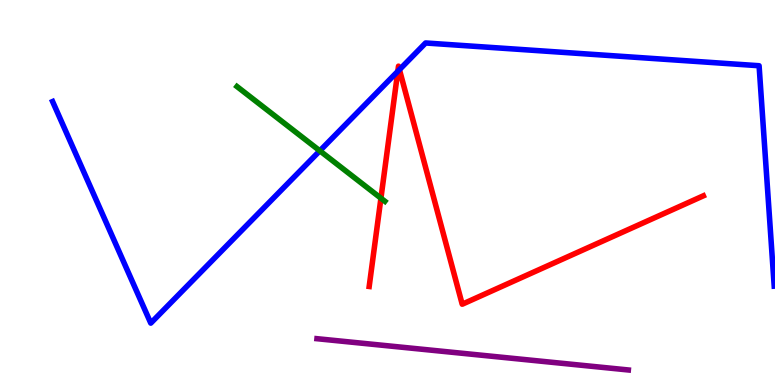[{'lines': ['blue', 'red'], 'intersections': [{'x': 5.13, 'y': 8.15}, {'x': 5.15, 'y': 8.19}]}, {'lines': ['green', 'red'], 'intersections': [{'x': 4.92, 'y': 4.85}]}, {'lines': ['purple', 'red'], 'intersections': []}, {'lines': ['blue', 'green'], 'intersections': [{'x': 4.13, 'y': 6.08}]}, {'lines': ['blue', 'purple'], 'intersections': []}, {'lines': ['green', 'purple'], 'intersections': []}]